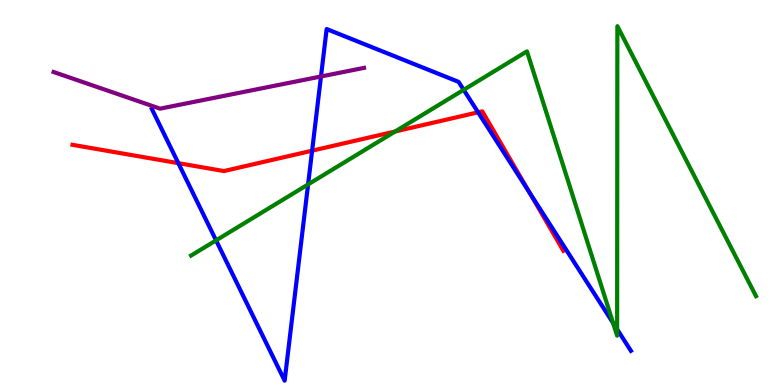[{'lines': ['blue', 'red'], 'intersections': [{'x': 2.3, 'y': 5.76}, {'x': 4.03, 'y': 6.09}, {'x': 6.17, 'y': 7.08}, {'x': 6.83, 'y': 5.0}]}, {'lines': ['green', 'red'], 'intersections': [{'x': 5.1, 'y': 6.58}]}, {'lines': ['purple', 'red'], 'intersections': []}, {'lines': ['blue', 'green'], 'intersections': [{'x': 2.79, 'y': 3.76}, {'x': 3.98, 'y': 5.21}, {'x': 5.98, 'y': 7.67}, {'x': 7.91, 'y': 1.61}, {'x': 7.96, 'y': 1.45}]}, {'lines': ['blue', 'purple'], 'intersections': [{'x': 4.14, 'y': 8.01}]}, {'lines': ['green', 'purple'], 'intersections': []}]